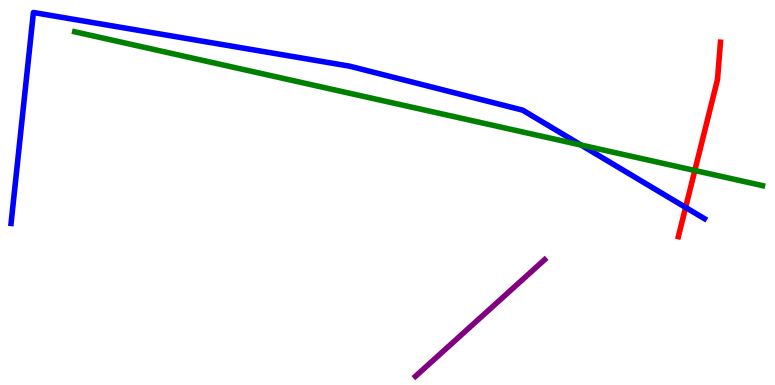[{'lines': ['blue', 'red'], 'intersections': [{'x': 8.85, 'y': 4.61}]}, {'lines': ['green', 'red'], 'intersections': [{'x': 8.97, 'y': 5.57}]}, {'lines': ['purple', 'red'], 'intersections': []}, {'lines': ['blue', 'green'], 'intersections': [{'x': 7.5, 'y': 6.23}]}, {'lines': ['blue', 'purple'], 'intersections': []}, {'lines': ['green', 'purple'], 'intersections': []}]